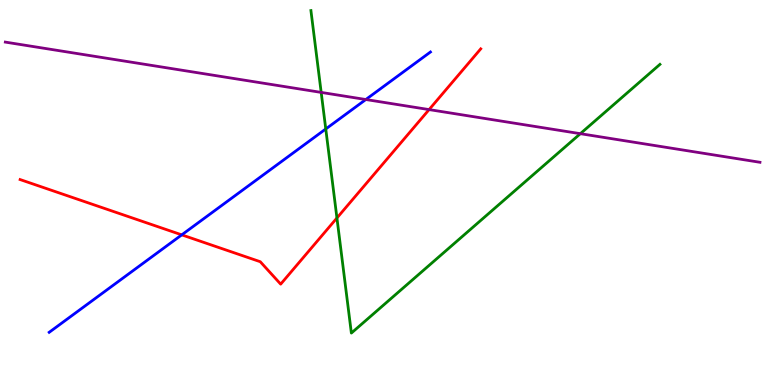[{'lines': ['blue', 'red'], 'intersections': [{'x': 2.35, 'y': 3.9}]}, {'lines': ['green', 'red'], 'intersections': [{'x': 4.35, 'y': 4.34}]}, {'lines': ['purple', 'red'], 'intersections': [{'x': 5.54, 'y': 7.15}]}, {'lines': ['blue', 'green'], 'intersections': [{'x': 4.2, 'y': 6.65}]}, {'lines': ['blue', 'purple'], 'intersections': [{'x': 4.72, 'y': 7.42}]}, {'lines': ['green', 'purple'], 'intersections': [{'x': 4.14, 'y': 7.6}, {'x': 7.49, 'y': 6.53}]}]